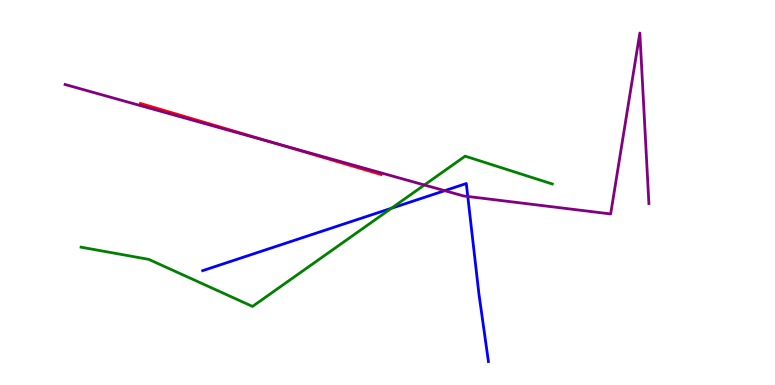[{'lines': ['blue', 'red'], 'intersections': []}, {'lines': ['green', 'red'], 'intersections': []}, {'lines': ['purple', 'red'], 'intersections': [{'x': 3.57, 'y': 6.27}]}, {'lines': ['blue', 'green'], 'intersections': [{'x': 5.05, 'y': 4.59}]}, {'lines': ['blue', 'purple'], 'intersections': [{'x': 5.74, 'y': 5.05}, {'x': 6.04, 'y': 4.9}]}, {'lines': ['green', 'purple'], 'intersections': [{'x': 5.48, 'y': 5.2}]}]